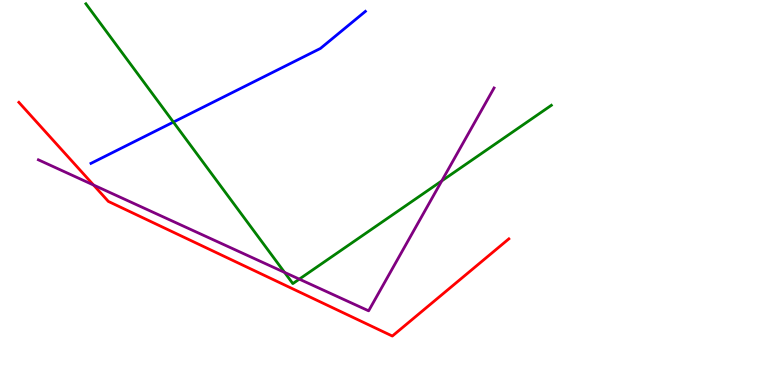[{'lines': ['blue', 'red'], 'intersections': []}, {'lines': ['green', 'red'], 'intersections': []}, {'lines': ['purple', 'red'], 'intersections': [{'x': 1.21, 'y': 5.19}]}, {'lines': ['blue', 'green'], 'intersections': [{'x': 2.24, 'y': 6.83}]}, {'lines': ['blue', 'purple'], 'intersections': []}, {'lines': ['green', 'purple'], 'intersections': [{'x': 3.67, 'y': 2.93}, {'x': 3.86, 'y': 2.75}, {'x': 5.7, 'y': 5.3}]}]